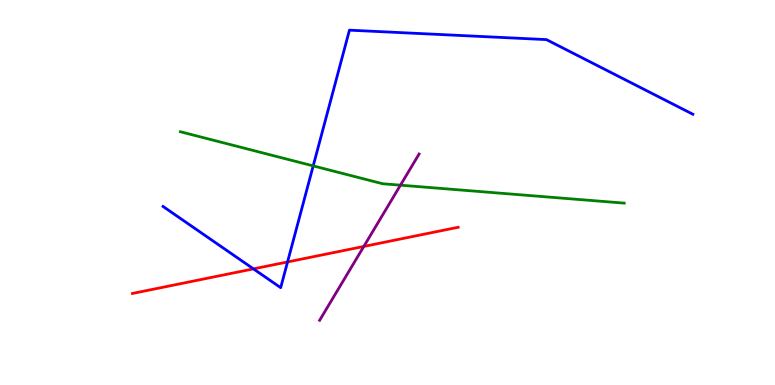[{'lines': ['blue', 'red'], 'intersections': [{'x': 3.27, 'y': 3.02}, {'x': 3.71, 'y': 3.2}]}, {'lines': ['green', 'red'], 'intersections': []}, {'lines': ['purple', 'red'], 'intersections': [{'x': 4.69, 'y': 3.6}]}, {'lines': ['blue', 'green'], 'intersections': [{'x': 4.04, 'y': 5.69}]}, {'lines': ['blue', 'purple'], 'intersections': []}, {'lines': ['green', 'purple'], 'intersections': [{'x': 5.17, 'y': 5.19}]}]